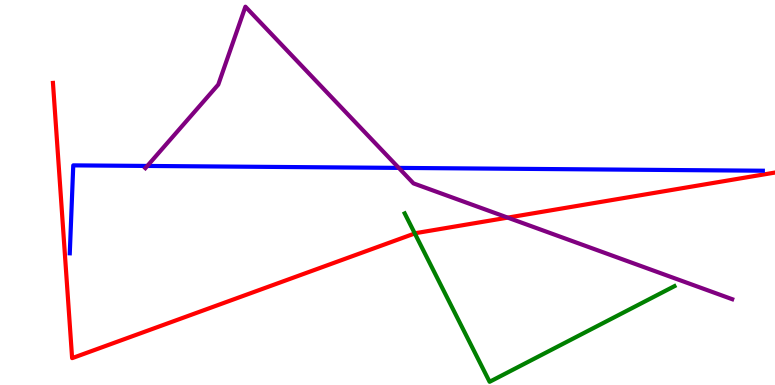[{'lines': ['blue', 'red'], 'intersections': []}, {'lines': ['green', 'red'], 'intersections': [{'x': 5.35, 'y': 3.94}]}, {'lines': ['purple', 'red'], 'intersections': [{'x': 6.55, 'y': 4.35}]}, {'lines': ['blue', 'green'], 'intersections': []}, {'lines': ['blue', 'purple'], 'intersections': [{'x': 1.9, 'y': 5.69}, {'x': 5.15, 'y': 5.64}]}, {'lines': ['green', 'purple'], 'intersections': []}]